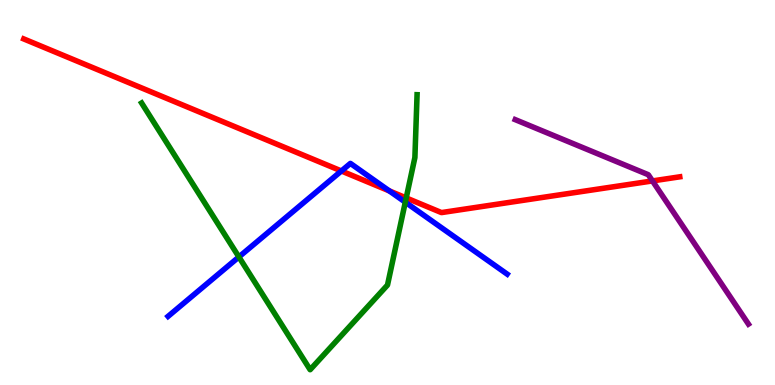[{'lines': ['blue', 'red'], 'intersections': [{'x': 4.4, 'y': 5.56}, {'x': 5.02, 'y': 5.04}]}, {'lines': ['green', 'red'], 'intersections': [{'x': 5.24, 'y': 4.86}]}, {'lines': ['purple', 'red'], 'intersections': [{'x': 8.42, 'y': 5.3}]}, {'lines': ['blue', 'green'], 'intersections': [{'x': 3.08, 'y': 3.33}, {'x': 5.23, 'y': 4.75}]}, {'lines': ['blue', 'purple'], 'intersections': []}, {'lines': ['green', 'purple'], 'intersections': []}]